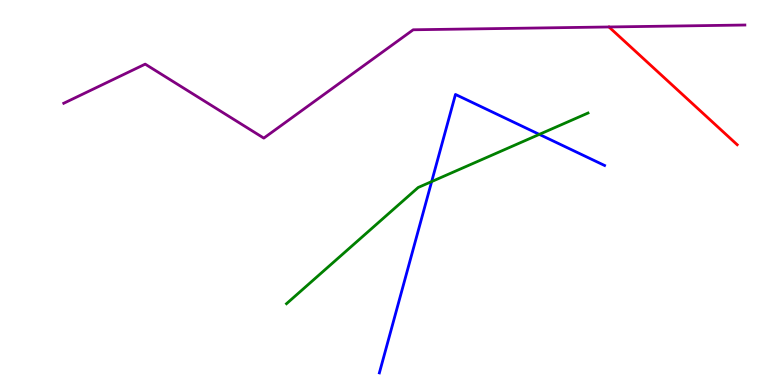[{'lines': ['blue', 'red'], 'intersections': []}, {'lines': ['green', 'red'], 'intersections': []}, {'lines': ['purple', 'red'], 'intersections': []}, {'lines': ['blue', 'green'], 'intersections': [{'x': 5.57, 'y': 5.28}, {'x': 6.96, 'y': 6.51}]}, {'lines': ['blue', 'purple'], 'intersections': []}, {'lines': ['green', 'purple'], 'intersections': []}]